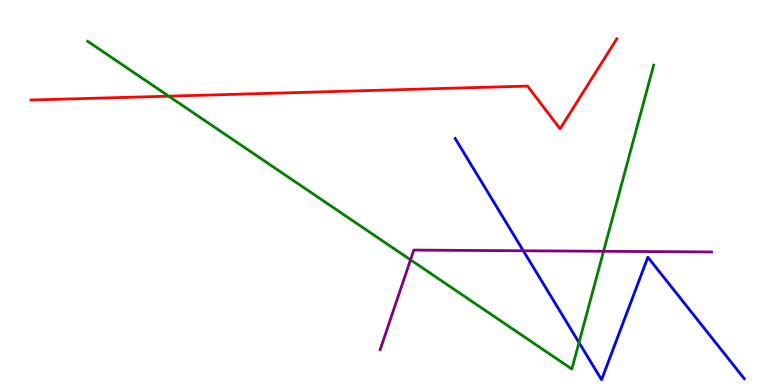[{'lines': ['blue', 'red'], 'intersections': []}, {'lines': ['green', 'red'], 'intersections': [{'x': 2.18, 'y': 7.5}]}, {'lines': ['purple', 'red'], 'intersections': []}, {'lines': ['blue', 'green'], 'intersections': [{'x': 7.47, 'y': 1.1}]}, {'lines': ['blue', 'purple'], 'intersections': [{'x': 6.75, 'y': 3.49}]}, {'lines': ['green', 'purple'], 'intersections': [{'x': 5.3, 'y': 3.25}, {'x': 7.79, 'y': 3.47}]}]